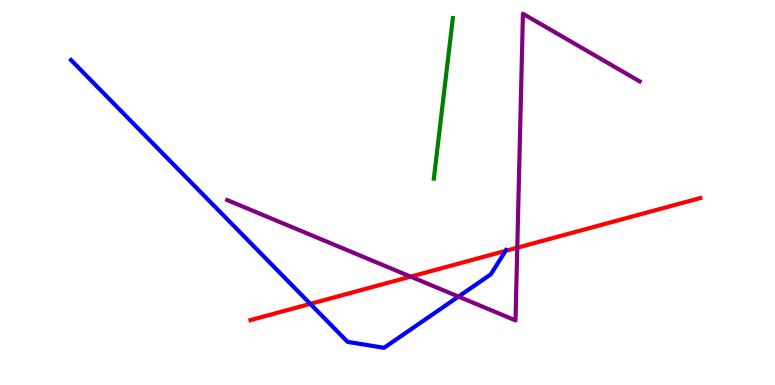[{'lines': ['blue', 'red'], 'intersections': [{'x': 4.0, 'y': 2.11}, {'x': 6.52, 'y': 3.48}]}, {'lines': ['green', 'red'], 'intersections': []}, {'lines': ['purple', 'red'], 'intersections': [{'x': 5.3, 'y': 2.81}, {'x': 6.67, 'y': 3.57}]}, {'lines': ['blue', 'green'], 'intersections': []}, {'lines': ['blue', 'purple'], 'intersections': [{'x': 5.92, 'y': 2.3}]}, {'lines': ['green', 'purple'], 'intersections': []}]